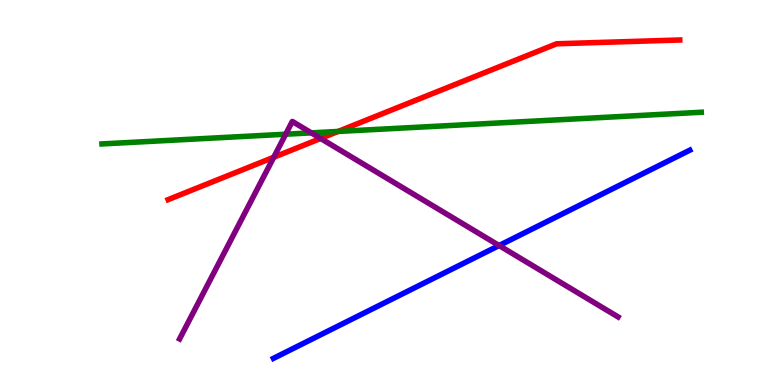[{'lines': ['blue', 'red'], 'intersections': []}, {'lines': ['green', 'red'], 'intersections': [{'x': 4.36, 'y': 6.59}]}, {'lines': ['purple', 'red'], 'intersections': [{'x': 3.53, 'y': 5.92}, {'x': 4.14, 'y': 6.4}]}, {'lines': ['blue', 'green'], 'intersections': []}, {'lines': ['blue', 'purple'], 'intersections': [{'x': 6.44, 'y': 3.62}]}, {'lines': ['green', 'purple'], 'intersections': [{'x': 3.69, 'y': 6.51}, {'x': 4.02, 'y': 6.55}]}]